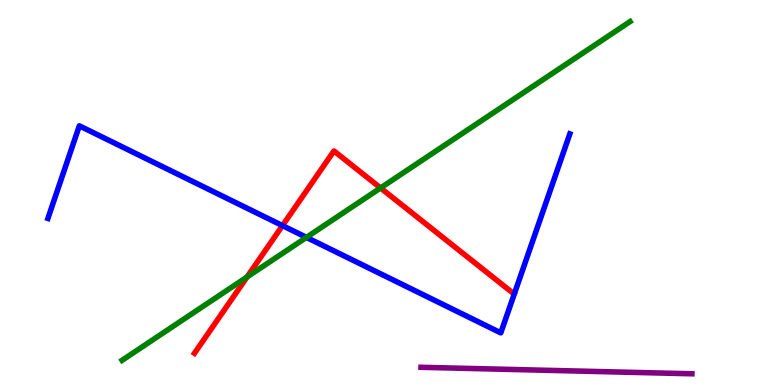[{'lines': ['blue', 'red'], 'intersections': [{'x': 3.64, 'y': 4.14}]}, {'lines': ['green', 'red'], 'intersections': [{'x': 3.19, 'y': 2.81}, {'x': 4.91, 'y': 5.12}]}, {'lines': ['purple', 'red'], 'intersections': []}, {'lines': ['blue', 'green'], 'intersections': [{'x': 3.95, 'y': 3.83}]}, {'lines': ['blue', 'purple'], 'intersections': []}, {'lines': ['green', 'purple'], 'intersections': []}]